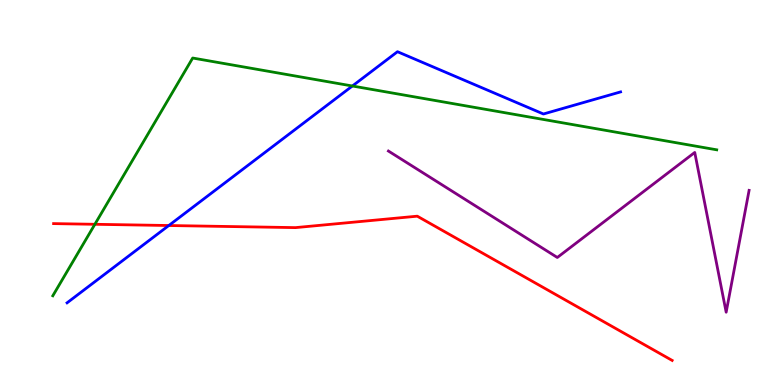[{'lines': ['blue', 'red'], 'intersections': [{'x': 2.18, 'y': 4.14}]}, {'lines': ['green', 'red'], 'intersections': [{'x': 1.22, 'y': 4.17}]}, {'lines': ['purple', 'red'], 'intersections': []}, {'lines': ['blue', 'green'], 'intersections': [{'x': 4.55, 'y': 7.77}]}, {'lines': ['blue', 'purple'], 'intersections': []}, {'lines': ['green', 'purple'], 'intersections': []}]